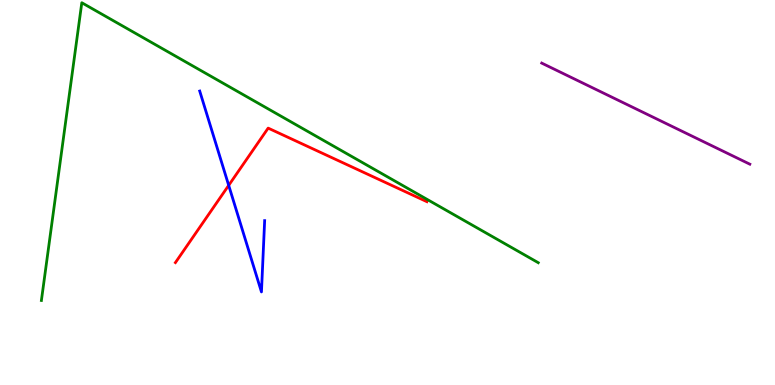[{'lines': ['blue', 'red'], 'intersections': [{'x': 2.95, 'y': 5.19}]}, {'lines': ['green', 'red'], 'intersections': []}, {'lines': ['purple', 'red'], 'intersections': []}, {'lines': ['blue', 'green'], 'intersections': []}, {'lines': ['blue', 'purple'], 'intersections': []}, {'lines': ['green', 'purple'], 'intersections': []}]